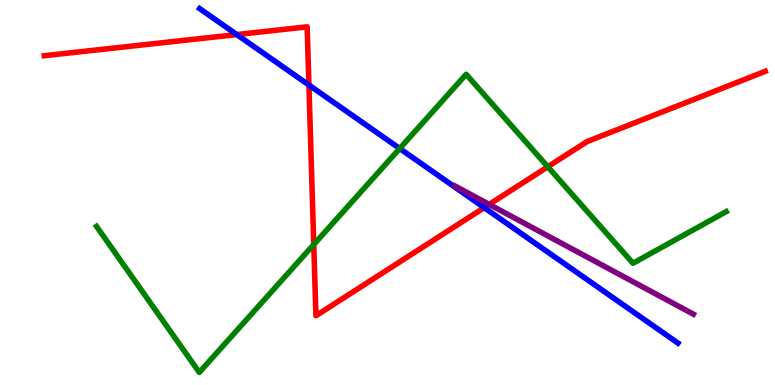[{'lines': ['blue', 'red'], 'intersections': [{'x': 3.06, 'y': 9.1}, {'x': 3.99, 'y': 7.79}, {'x': 6.25, 'y': 4.61}]}, {'lines': ['green', 'red'], 'intersections': [{'x': 4.05, 'y': 3.65}, {'x': 7.07, 'y': 5.67}]}, {'lines': ['purple', 'red'], 'intersections': [{'x': 6.31, 'y': 4.69}]}, {'lines': ['blue', 'green'], 'intersections': [{'x': 5.16, 'y': 6.14}]}, {'lines': ['blue', 'purple'], 'intersections': []}, {'lines': ['green', 'purple'], 'intersections': []}]